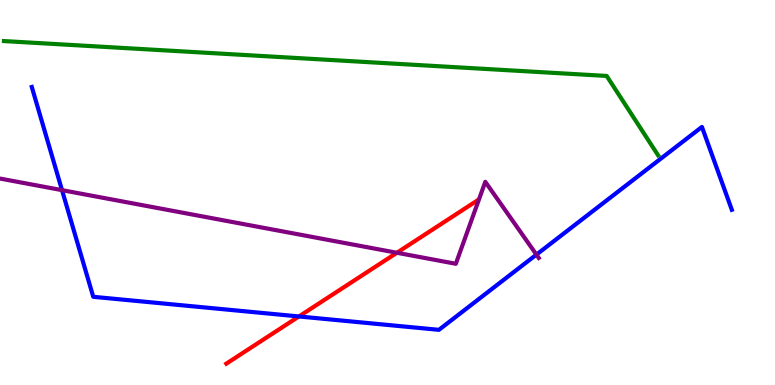[{'lines': ['blue', 'red'], 'intersections': [{'x': 3.86, 'y': 1.78}]}, {'lines': ['green', 'red'], 'intersections': []}, {'lines': ['purple', 'red'], 'intersections': [{'x': 5.12, 'y': 3.43}]}, {'lines': ['blue', 'green'], 'intersections': []}, {'lines': ['blue', 'purple'], 'intersections': [{'x': 0.8, 'y': 5.06}, {'x': 6.92, 'y': 3.39}]}, {'lines': ['green', 'purple'], 'intersections': []}]